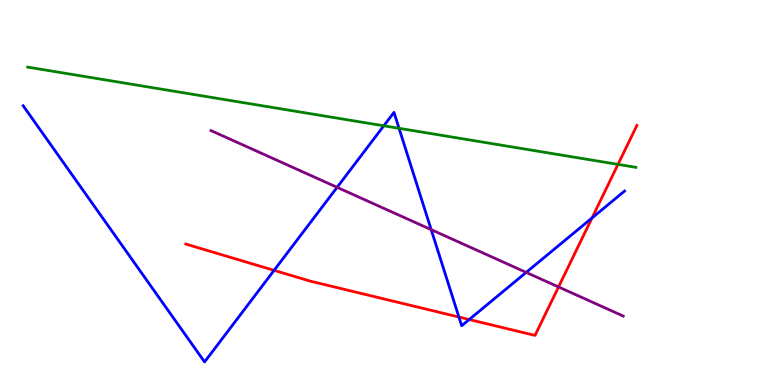[{'lines': ['blue', 'red'], 'intersections': [{'x': 3.54, 'y': 2.98}, {'x': 5.92, 'y': 1.77}, {'x': 6.05, 'y': 1.7}, {'x': 7.64, 'y': 4.34}]}, {'lines': ['green', 'red'], 'intersections': [{'x': 7.97, 'y': 5.73}]}, {'lines': ['purple', 'red'], 'intersections': [{'x': 7.21, 'y': 2.55}]}, {'lines': ['blue', 'green'], 'intersections': [{'x': 4.95, 'y': 6.73}, {'x': 5.15, 'y': 6.67}]}, {'lines': ['blue', 'purple'], 'intersections': [{'x': 4.35, 'y': 5.13}, {'x': 5.56, 'y': 4.03}, {'x': 6.79, 'y': 2.92}]}, {'lines': ['green', 'purple'], 'intersections': []}]